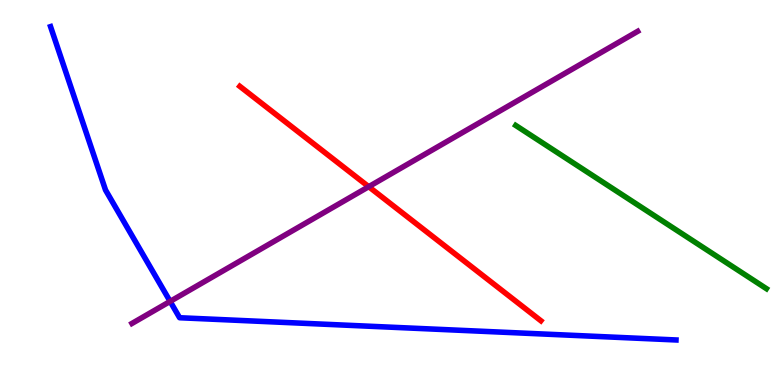[{'lines': ['blue', 'red'], 'intersections': []}, {'lines': ['green', 'red'], 'intersections': []}, {'lines': ['purple', 'red'], 'intersections': [{'x': 4.76, 'y': 5.15}]}, {'lines': ['blue', 'green'], 'intersections': []}, {'lines': ['blue', 'purple'], 'intersections': [{'x': 2.2, 'y': 2.17}]}, {'lines': ['green', 'purple'], 'intersections': []}]